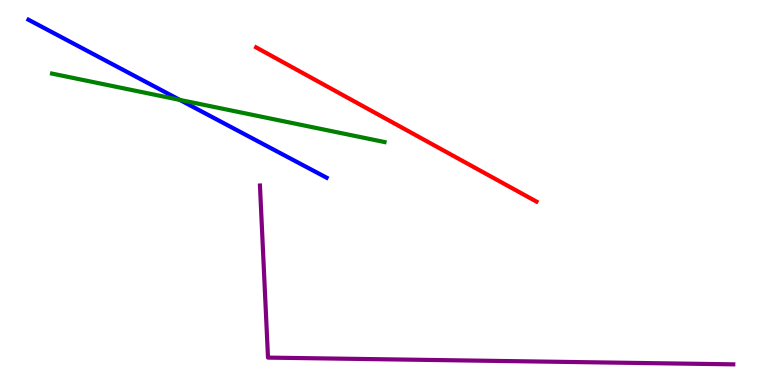[{'lines': ['blue', 'red'], 'intersections': []}, {'lines': ['green', 'red'], 'intersections': []}, {'lines': ['purple', 'red'], 'intersections': []}, {'lines': ['blue', 'green'], 'intersections': [{'x': 2.32, 'y': 7.41}]}, {'lines': ['blue', 'purple'], 'intersections': []}, {'lines': ['green', 'purple'], 'intersections': []}]